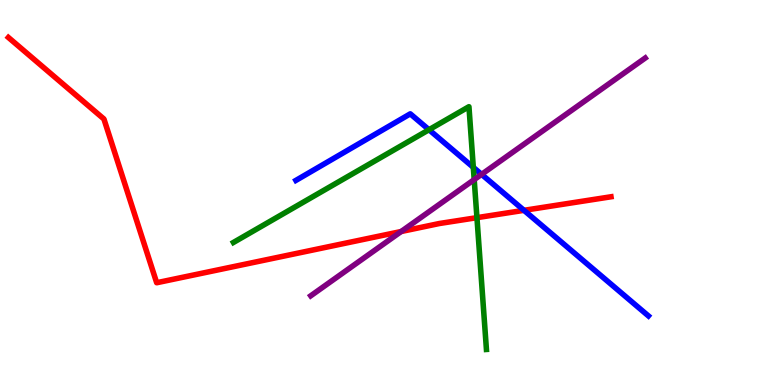[{'lines': ['blue', 'red'], 'intersections': [{'x': 6.76, 'y': 4.54}]}, {'lines': ['green', 'red'], 'intersections': [{'x': 6.15, 'y': 4.35}]}, {'lines': ['purple', 'red'], 'intersections': [{'x': 5.18, 'y': 3.99}]}, {'lines': ['blue', 'green'], 'intersections': [{'x': 5.54, 'y': 6.63}, {'x': 6.11, 'y': 5.65}]}, {'lines': ['blue', 'purple'], 'intersections': [{'x': 6.21, 'y': 5.47}]}, {'lines': ['green', 'purple'], 'intersections': [{'x': 6.12, 'y': 5.33}]}]